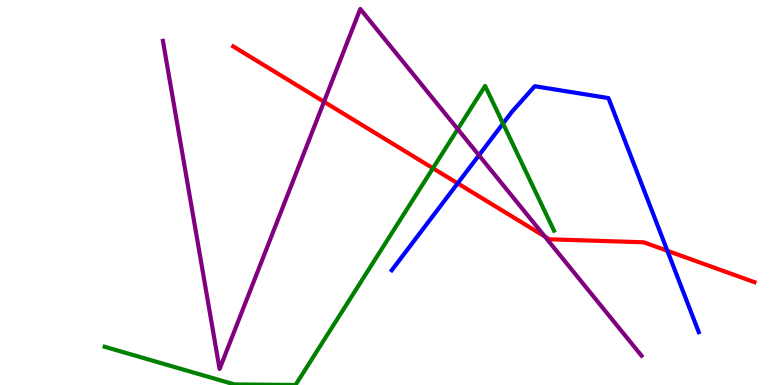[{'lines': ['blue', 'red'], 'intersections': [{'x': 5.91, 'y': 5.24}, {'x': 8.61, 'y': 3.49}]}, {'lines': ['green', 'red'], 'intersections': [{'x': 5.59, 'y': 5.63}]}, {'lines': ['purple', 'red'], 'intersections': [{'x': 4.18, 'y': 7.36}, {'x': 7.03, 'y': 3.86}]}, {'lines': ['blue', 'green'], 'intersections': [{'x': 6.49, 'y': 6.79}]}, {'lines': ['blue', 'purple'], 'intersections': [{'x': 6.18, 'y': 5.97}]}, {'lines': ['green', 'purple'], 'intersections': [{'x': 5.91, 'y': 6.65}]}]